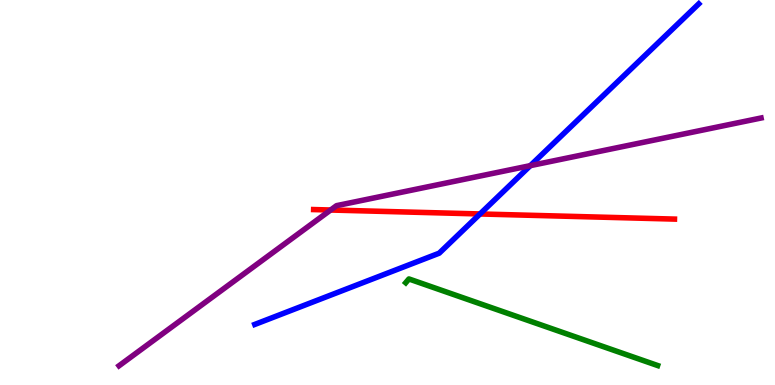[{'lines': ['blue', 'red'], 'intersections': [{'x': 6.19, 'y': 4.44}]}, {'lines': ['green', 'red'], 'intersections': []}, {'lines': ['purple', 'red'], 'intersections': [{'x': 4.27, 'y': 4.55}]}, {'lines': ['blue', 'green'], 'intersections': []}, {'lines': ['blue', 'purple'], 'intersections': [{'x': 6.84, 'y': 5.7}]}, {'lines': ['green', 'purple'], 'intersections': []}]